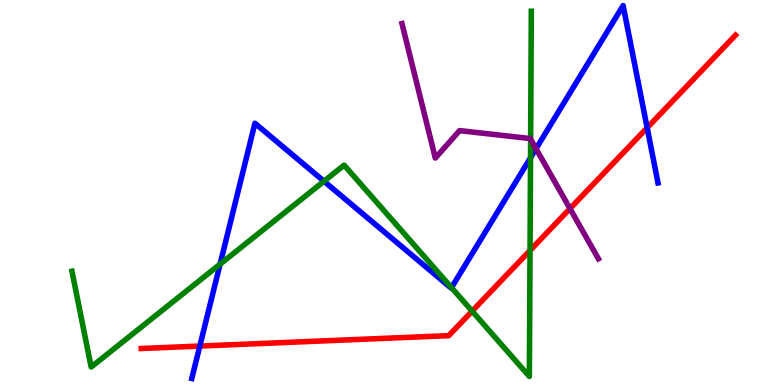[{'lines': ['blue', 'red'], 'intersections': [{'x': 2.58, 'y': 1.01}, {'x': 8.35, 'y': 6.68}]}, {'lines': ['green', 'red'], 'intersections': [{'x': 6.09, 'y': 1.92}, {'x': 6.84, 'y': 3.49}]}, {'lines': ['purple', 'red'], 'intersections': [{'x': 7.35, 'y': 4.58}]}, {'lines': ['blue', 'green'], 'intersections': [{'x': 2.84, 'y': 3.14}, {'x': 4.18, 'y': 5.29}, {'x': 5.83, 'y': 2.53}, {'x': 6.85, 'y': 5.9}]}, {'lines': ['blue', 'purple'], 'intersections': [{'x': 6.92, 'y': 6.14}]}, {'lines': ['green', 'purple'], 'intersections': [{'x': 6.85, 'y': 6.39}]}]